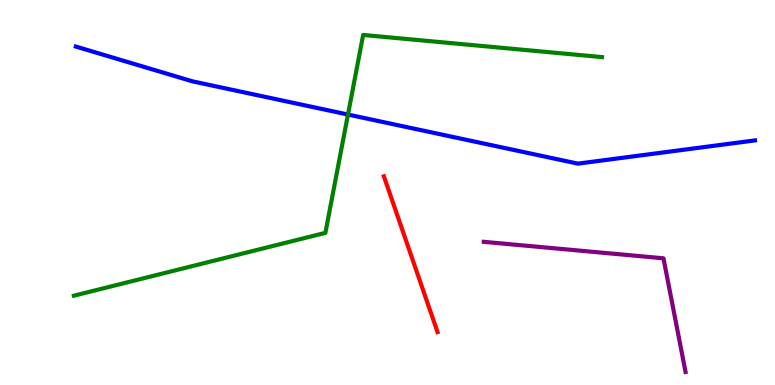[{'lines': ['blue', 'red'], 'intersections': []}, {'lines': ['green', 'red'], 'intersections': []}, {'lines': ['purple', 'red'], 'intersections': []}, {'lines': ['blue', 'green'], 'intersections': [{'x': 4.49, 'y': 7.02}]}, {'lines': ['blue', 'purple'], 'intersections': []}, {'lines': ['green', 'purple'], 'intersections': []}]